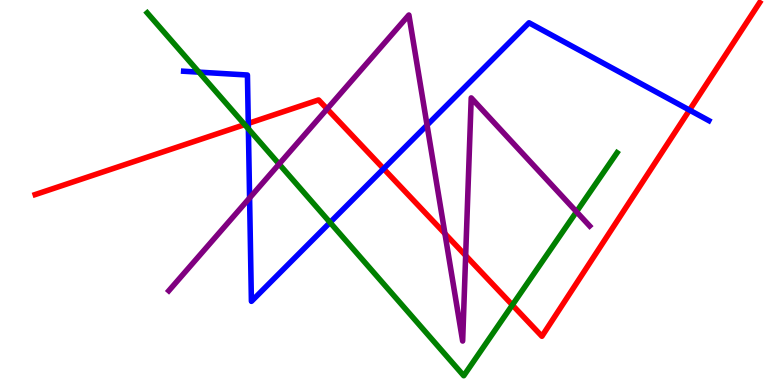[{'lines': ['blue', 'red'], 'intersections': [{'x': 3.2, 'y': 6.79}, {'x': 4.95, 'y': 5.62}, {'x': 8.9, 'y': 7.14}]}, {'lines': ['green', 'red'], 'intersections': [{'x': 3.16, 'y': 6.76}, {'x': 6.61, 'y': 2.08}]}, {'lines': ['purple', 'red'], 'intersections': [{'x': 4.22, 'y': 7.17}, {'x': 5.74, 'y': 3.93}, {'x': 6.01, 'y': 3.36}]}, {'lines': ['blue', 'green'], 'intersections': [{'x': 2.57, 'y': 8.13}, {'x': 3.2, 'y': 6.65}, {'x': 4.26, 'y': 4.22}]}, {'lines': ['blue', 'purple'], 'intersections': [{'x': 3.22, 'y': 4.86}, {'x': 5.51, 'y': 6.75}]}, {'lines': ['green', 'purple'], 'intersections': [{'x': 3.6, 'y': 5.74}, {'x': 7.44, 'y': 4.5}]}]